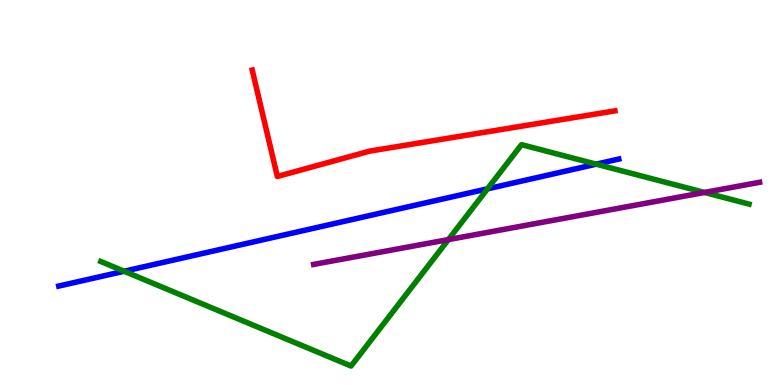[{'lines': ['blue', 'red'], 'intersections': []}, {'lines': ['green', 'red'], 'intersections': []}, {'lines': ['purple', 'red'], 'intersections': []}, {'lines': ['blue', 'green'], 'intersections': [{'x': 1.6, 'y': 2.95}, {'x': 6.29, 'y': 5.1}, {'x': 7.69, 'y': 5.74}]}, {'lines': ['blue', 'purple'], 'intersections': []}, {'lines': ['green', 'purple'], 'intersections': [{'x': 5.79, 'y': 3.78}, {'x': 9.09, 'y': 5.0}]}]